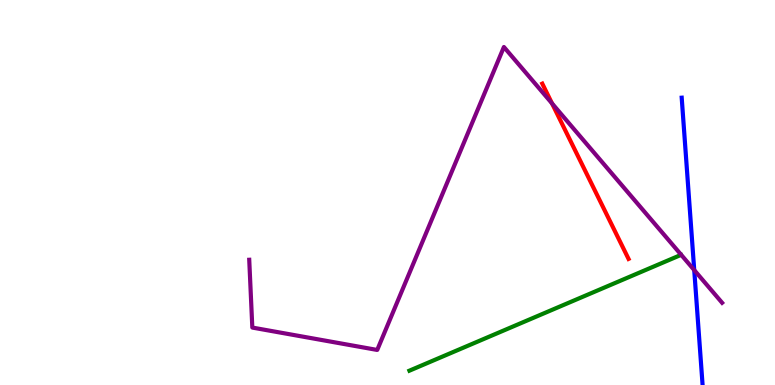[{'lines': ['blue', 'red'], 'intersections': []}, {'lines': ['green', 'red'], 'intersections': []}, {'lines': ['purple', 'red'], 'intersections': [{'x': 7.12, 'y': 7.31}]}, {'lines': ['blue', 'green'], 'intersections': []}, {'lines': ['blue', 'purple'], 'intersections': [{'x': 8.96, 'y': 2.98}]}, {'lines': ['green', 'purple'], 'intersections': []}]